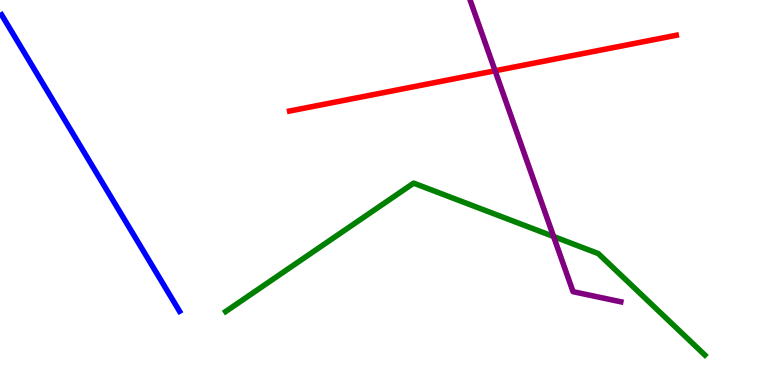[{'lines': ['blue', 'red'], 'intersections': []}, {'lines': ['green', 'red'], 'intersections': []}, {'lines': ['purple', 'red'], 'intersections': [{'x': 6.39, 'y': 8.16}]}, {'lines': ['blue', 'green'], 'intersections': []}, {'lines': ['blue', 'purple'], 'intersections': []}, {'lines': ['green', 'purple'], 'intersections': [{'x': 7.14, 'y': 3.86}]}]